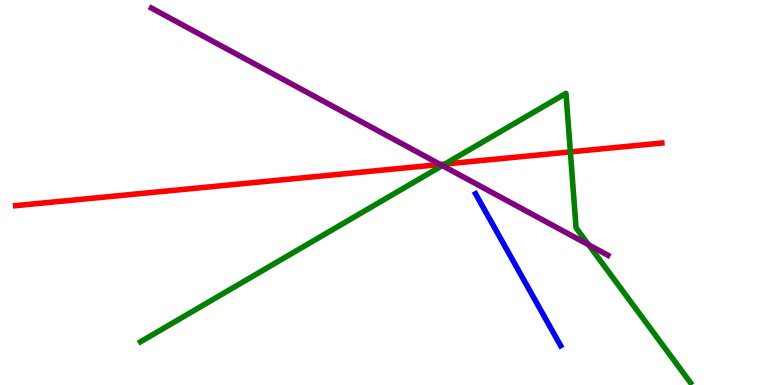[{'lines': ['blue', 'red'], 'intersections': []}, {'lines': ['green', 'red'], 'intersections': [{'x': 5.74, 'y': 5.74}, {'x': 7.36, 'y': 6.05}]}, {'lines': ['purple', 'red'], 'intersections': [{'x': 5.68, 'y': 5.73}]}, {'lines': ['blue', 'green'], 'intersections': []}, {'lines': ['blue', 'purple'], 'intersections': []}, {'lines': ['green', 'purple'], 'intersections': [{'x': 5.71, 'y': 5.7}, {'x': 7.59, 'y': 3.64}]}]